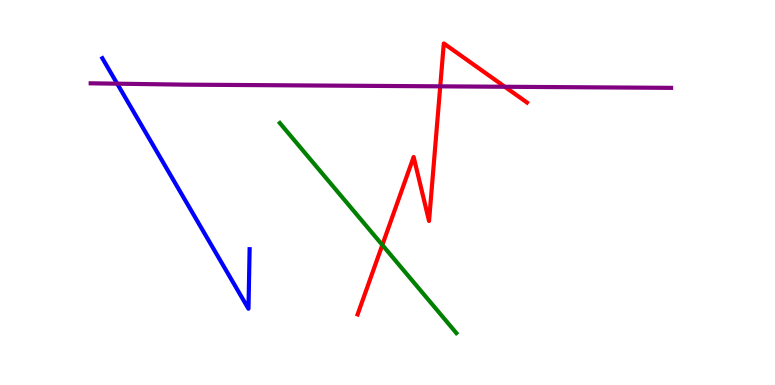[{'lines': ['blue', 'red'], 'intersections': []}, {'lines': ['green', 'red'], 'intersections': [{'x': 4.93, 'y': 3.64}]}, {'lines': ['purple', 'red'], 'intersections': [{'x': 5.68, 'y': 7.76}, {'x': 6.51, 'y': 7.75}]}, {'lines': ['blue', 'green'], 'intersections': []}, {'lines': ['blue', 'purple'], 'intersections': [{'x': 1.51, 'y': 7.83}]}, {'lines': ['green', 'purple'], 'intersections': []}]